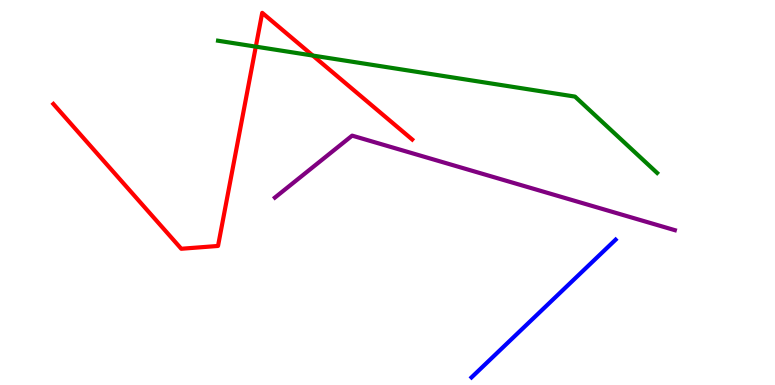[{'lines': ['blue', 'red'], 'intersections': []}, {'lines': ['green', 'red'], 'intersections': [{'x': 3.3, 'y': 8.79}, {'x': 4.04, 'y': 8.56}]}, {'lines': ['purple', 'red'], 'intersections': []}, {'lines': ['blue', 'green'], 'intersections': []}, {'lines': ['blue', 'purple'], 'intersections': []}, {'lines': ['green', 'purple'], 'intersections': []}]